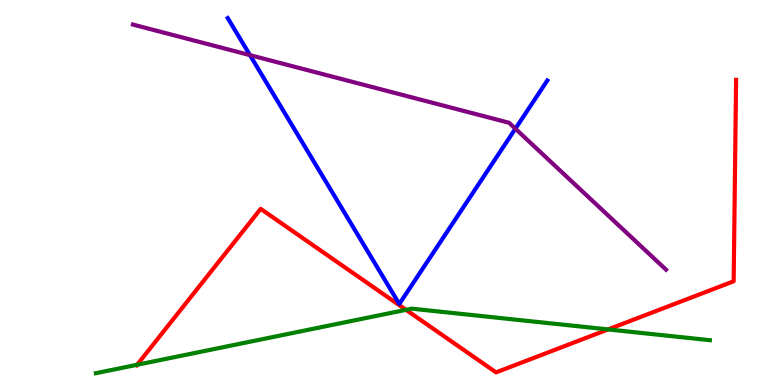[{'lines': ['blue', 'red'], 'intersections': []}, {'lines': ['green', 'red'], 'intersections': [{'x': 1.77, 'y': 0.525}, {'x': 5.24, 'y': 1.95}, {'x': 7.85, 'y': 1.44}]}, {'lines': ['purple', 'red'], 'intersections': []}, {'lines': ['blue', 'green'], 'intersections': []}, {'lines': ['blue', 'purple'], 'intersections': [{'x': 3.23, 'y': 8.57}, {'x': 6.65, 'y': 6.66}]}, {'lines': ['green', 'purple'], 'intersections': []}]